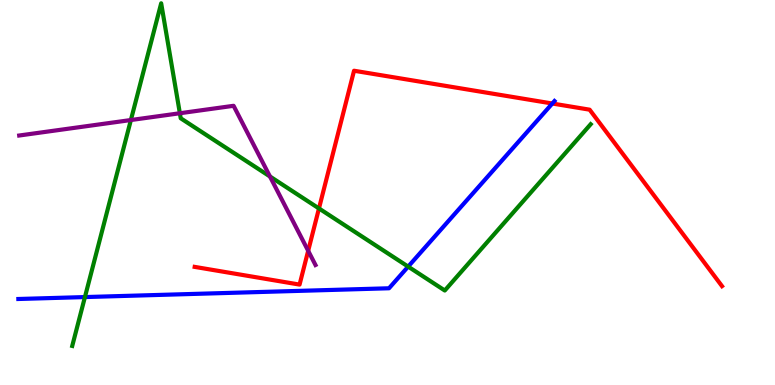[{'lines': ['blue', 'red'], 'intersections': [{'x': 7.13, 'y': 7.31}]}, {'lines': ['green', 'red'], 'intersections': [{'x': 4.12, 'y': 4.59}]}, {'lines': ['purple', 'red'], 'intersections': [{'x': 3.98, 'y': 3.49}]}, {'lines': ['blue', 'green'], 'intersections': [{'x': 1.1, 'y': 2.28}, {'x': 5.27, 'y': 3.08}]}, {'lines': ['blue', 'purple'], 'intersections': []}, {'lines': ['green', 'purple'], 'intersections': [{'x': 1.69, 'y': 6.88}, {'x': 2.32, 'y': 7.06}, {'x': 3.48, 'y': 5.42}]}]